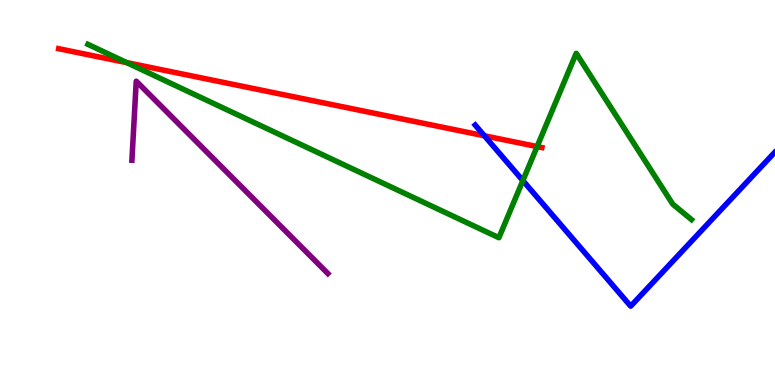[{'lines': ['blue', 'red'], 'intersections': [{'x': 6.25, 'y': 6.47}]}, {'lines': ['green', 'red'], 'intersections': [{'x': 1.64, 'y': 8.37}, {'x': 6.93, 'y': 6.19}]}, {'lines': ['purple', 'red'], 'intersections': []}, {'lines': ['blue', 'green'], 'intersections': [{'x': 6.75, 'y': 5.31}]}, {'lines': ['blue', 'purple'], 'intersections': []}, {'lines': ['green', 'purple'], 'intersections': []}]